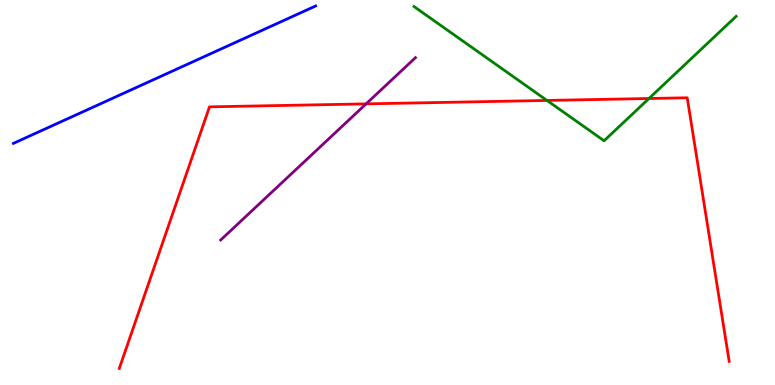[{'lines': ['blue', 'red'], 'intersections': []}, {'lines': ['green', 'red'], 'intersections': [{'x': 7.06, 'y': 7.39}, {'x': 8.37, 'y': 7.44}]}, {'lines': ['purple', 'red'], 'intersections': [{'x': 4.72, 'y': 7.3}]}, {'lines': ['blue', 'green'], 'intersections': []}, {'lines': ['blue', 'purple'], 'intersections': []}, {'lines': ['green', 'purple'], 'intersections': []}]